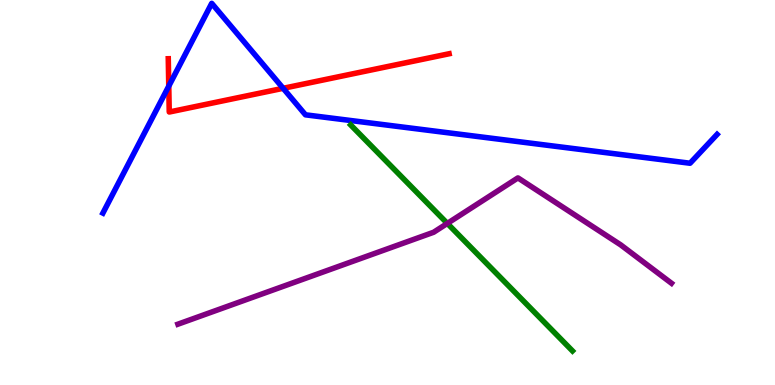[{'lines': ['blue', 'red'], 'intersections': [{'x': 2.18, 'y': 7.76}, {'x': 3.65, 'y': 7.71}]}, {'lines': ['green', 'red'], 'intersections': []}, {'lines': ['purple', 'red'], 'intersections': []}, {'lines': ['blue', 'green'], 'intersections': []}, {'lines': ['blue', 'purple'], 'intersections': []}, {'lines': ['green', 'purple'], 'intersections': [{'x': 5.77, 'y': 4.2}]}]